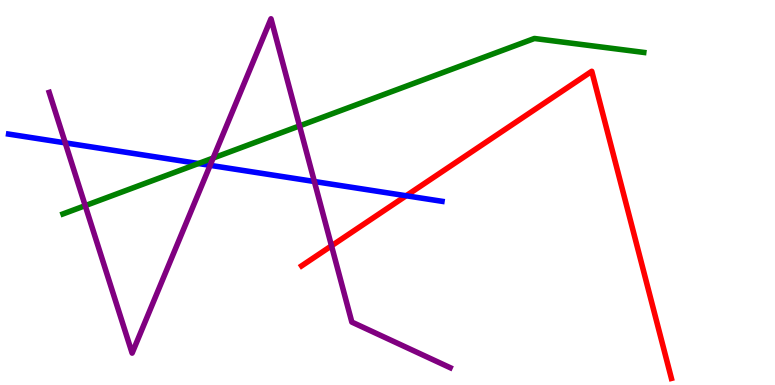[{'lines': ['blue', 'red'], 'intersections': [{'x': 5.24, 'y': 4.92}]}, {'lines': ['green', 'red'], 'intersections': []}, {'lines': ['purple', 'red'], 'intersections': [{'x': 4.28, 'y': 3.61}]}, {'lines': ['blue', 'green'], 'intersections': [{'x': 2.56, 'y': 5.75}]}, {'lines': ['blue', 'purple'], 'intersections': [{'x': 0.842, 'y': 6.29}, {'x': 2.71, 'y': 5.71}, {'x': 4.06, 'y': 5.29}]}, {'lines': ['green', 'purple'], 'intersections': [{'x': 1.1, 'y': 4.66}, {'x': 2.75, 'y': 5.89}, {'x': 3.87, 'y': 6.73}]}]